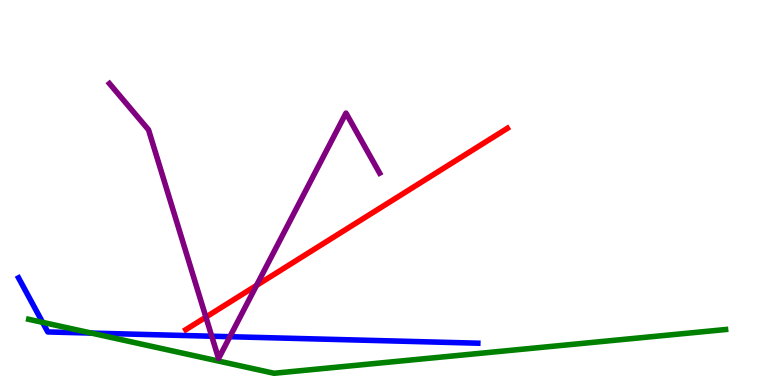[{'lines': ['blue', 'red'], 'intersections': []}, {'lines': ['green', 'red'], 'intersections': []}, {'lines': ['purple', 'red'], 'intersections': [{'x': 2.66, 'y': 1.76}, {'x': 3.31, 'y': 2.59}]}, {'lines': ['blue', 'green'], 'intersections': [{'x': 0.55, 'y': 1.63}, {'x': 1.18, 'y': 1.35}]}, {'lines': ['blue', 'purple'], 'intersections': [{'x': 2.73, 'y': 1.27}, {'x': 2.97, 'y': 1.25}]}, {'lines': ['green', 'purple'], 'intersections': []}]